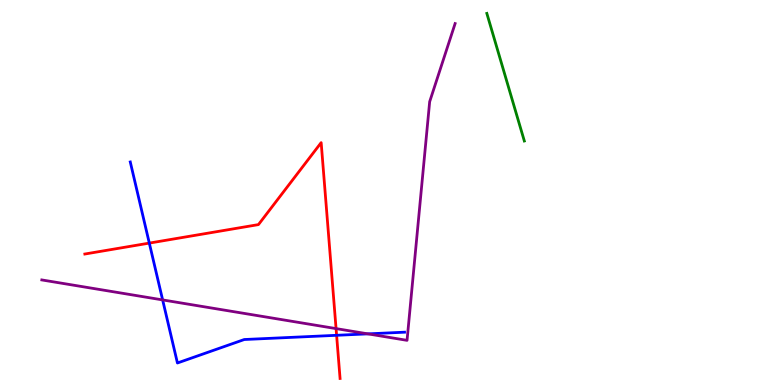[{'lines': ['blue', 'red'], 'intersections': [{'x': 1.93, 'y': 3.69}, {'x': 4.34, 'y': 1.29}]}, {'lines': ['green', 'red'], 'intersections': []}, {'lines': ['purple', 'red'], 'intersections': [{'x': 4.34, 'y': 1.46}]}, {'lines': ['blue', 'green'], 'intersections': []}, {'lines': ['blue', 'purple'], 'intersections': [{'x': 2.1, 'y': 2.21}, {'x': 4.75, 'y': 1.33}]}, {'lines': ['green', 'purple'], 'intersections': []}]